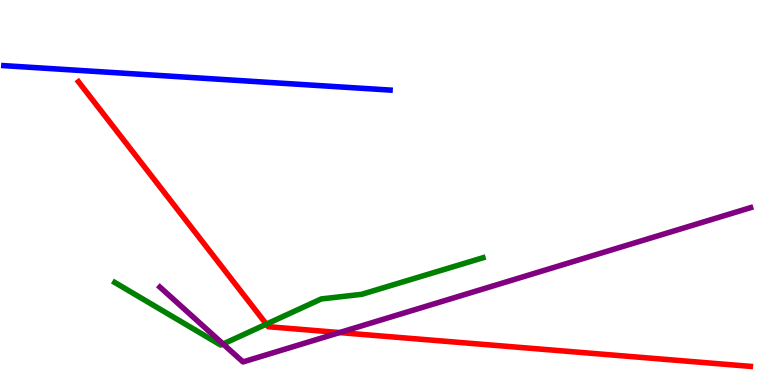[{'lines': ['blue', 'red'], 'intersections': []}, {'lines': ['green', 'red'], 'intersections': [{'x': 3.44, 'y': 1.58}]}, {'lines': ['purple', 'red'], 'intersections': [{'x': 4.38, 'y': 1.36}]}, {'lines': ['blue', 'green'], 'intersections': []}, {'lines': ['blue', 'purple'], 'intersections': []}, {'lines': ['green', 'purple'], 'intersections': [{'x': 2.88, 'y': 1.06}]}]